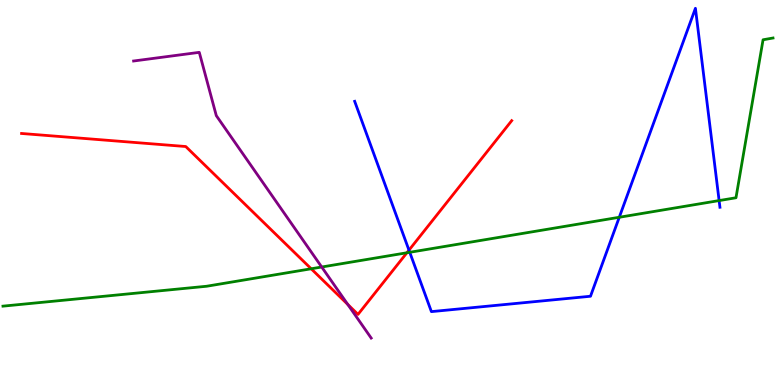[{'lines': ['blue', 'red'], 'intersections': [{'x': 5.28, 'y': 3.5}]}, {'lines': ['green', 'red'], 'intersections': [{'x': 4.02, 'y': 3.02}, {'x': 5.25, 'y': 3.43}]}, {'lines': ['purple', 'red'], 'intersections': [{'x': 4.49, 'y': 2.09}]}, {'lines': ['blue', 'green'], 'intersections': [{'x': 5.29, 'y': 3.45}, {'x': 7.99, 'y': 4.36}, {'x': 9.28, 'y': 4.79}]}, {'lines': ['blue', 'purple'], 'intersections': []}, {'lines': ['green', 'purple'], 'intersections': [{'x': 4.15, 'y': 3.06}]}]